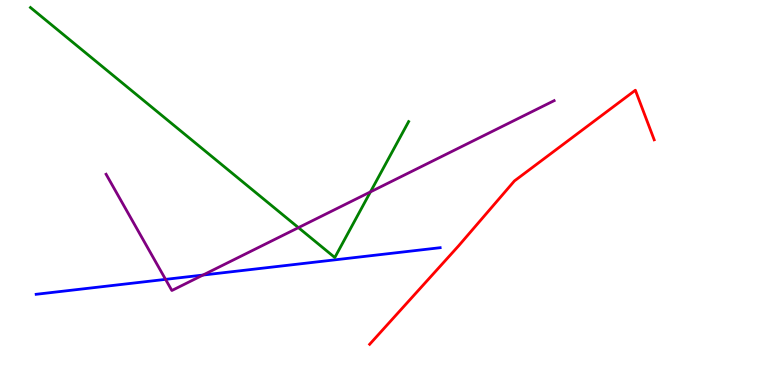[{'lines': ['blue', 'red'], 'intersections': []}, {'lines': ['green', 'red'], 'intersections': []}, {'lines': ['purple', 'red'], 'intersections': []}, {'lines': ['blue', 'green'], 'intersections': []}, {'lines': ['blue', 'purple'], 'intersections': [{'x': 2.14, 'y': 2.74}, {'x': 2.62, 'y': 2.86}]}, {'lines': ['green', 'purple'], 'intersections': [{'x': 3.85, 'y': 4.09}, {'x': 4.78, 'y': 5.02}]}]